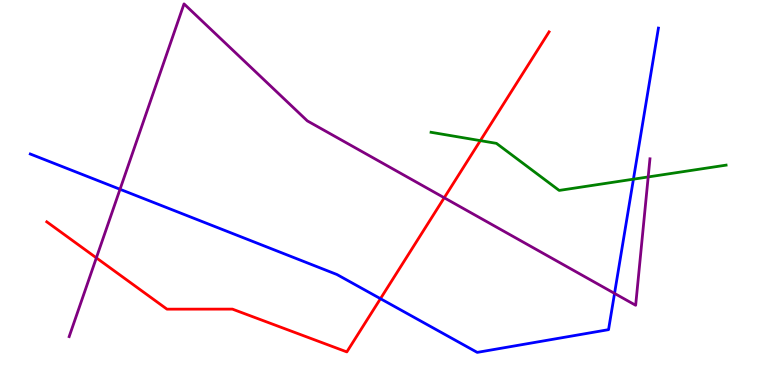[{'lines': ['blue', 'red'], 'intersections': [{'x': 4.91, 'y': 2.24}]}, {'lines': ['green', 'red'], 'intersections': [{'x': 6.2, 'y': 6.35}]}, {'lines': ['purple', 'red'], 'intersections': [{'x': 1.24, 'y': 3.3}, {'x': 5.73, 'y': 4.86}]}, {'lines': ['blue', 'green'], 'intersections': [{'x': 8.17, 'y': 5.35}]}, {'lines': ['blue', 'purple'], 'intersections': [{'x': 1.55, 'y': 5.08}, {'x': 7.93, 'y': 2.38}]}, {'lines': ['green', 'purple'], 'intersections': [{'x': 8.36, 'y': 5.4}]}]